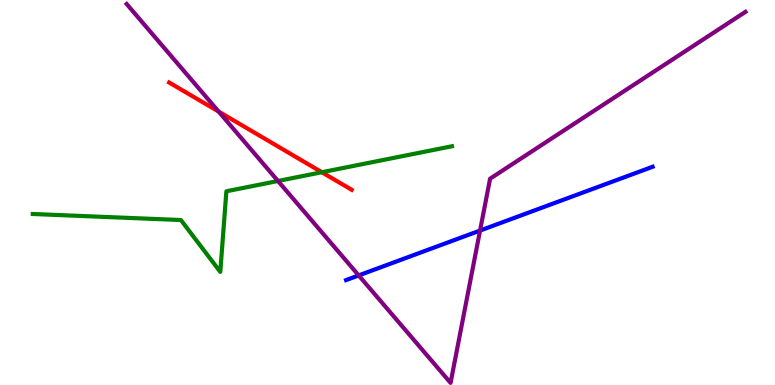[{'lines': ['blue', 'red'], 'intersections': []}, {'lines': ['green', 'red'], 'intersections': [{'x': 4.15, 'y': 5.53}]}, {'lines': ['purple', 'red'], 'intersections': [{'x': 2.82, 'y': 7.1}]}, {'lines': ['blue', 'green'], 'intersections': []}, {'lines': ['blue', 'purple'], 'intersections': [{'x': 4.63, 'y': 2.85}, {'x': 6.19, 'y': 4.01}]}, {'lines': ['green', 'purple'], 'intersections': [{'x': 3.59, 'y': 5.3}]}]